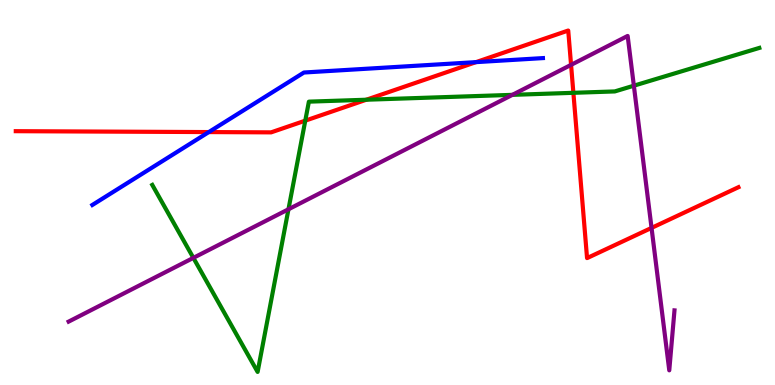[{'lines': ['blue', 'red'], 'intersections': [{'x': 2.69, 'y': 6.57}, {'x': 6.14, 'y': 8.39}]}, {'lines': ['green', 'red'], 'intersections': [{'x': 3.94, 'y': 6.87}, {'x': 4.73, 'y': 7.41}, {'x': 7.4, 'y': 7.59}]}, {'lines': ['purple', 'red'], 'intersections': [{'x': 7.37, 'y': 8.32}, {'x': 8.41, 'y': 4.08}]}, {'lines': ['blue', 'green'], 'intersections': []}, {'lines': ['blue', 'purple'], 'intersections': []}, {'lines': ['green', 'purple'], 'intersections': [{'x': 2.5, 'y': 3.3}, {'x': 3.72, 'y': 4.56}, {'x': 6.61, 'y': 7.54}, {'x': 8.18, 'y': 7.77}]}]